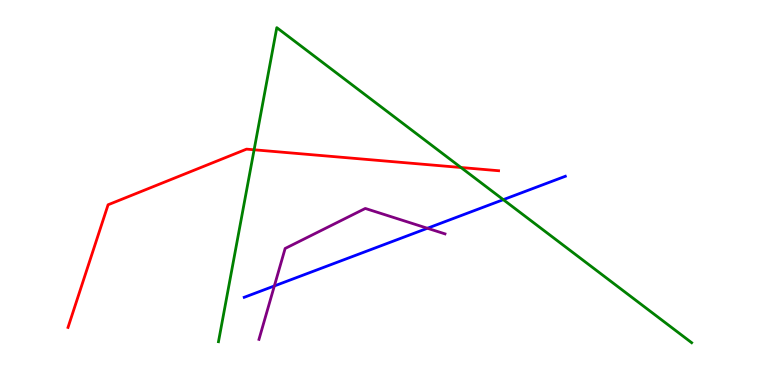[{'lines': ['blue', 'red'], 'intersections': []}, {'lines': ['green', 'red'], 'intersections': [{'x': 3.28, 'y': 6.11}, {'x': 5.95, 'y': 5.65}]}, {'lines': ['purple', 'red'], 'intersections': []}, {'lines': ['blue', 'green'], 'intersections': [{'x': 6.49, 'y': 4.81}]}, {'lines': ['blue', 'purple'], 'intersections': [{'x': 3.54, 'y': 2.57}, {'x': 5.52, 'y': 4.07}]}, {'lines': ['green', 'purple'], 'intersections': []}]